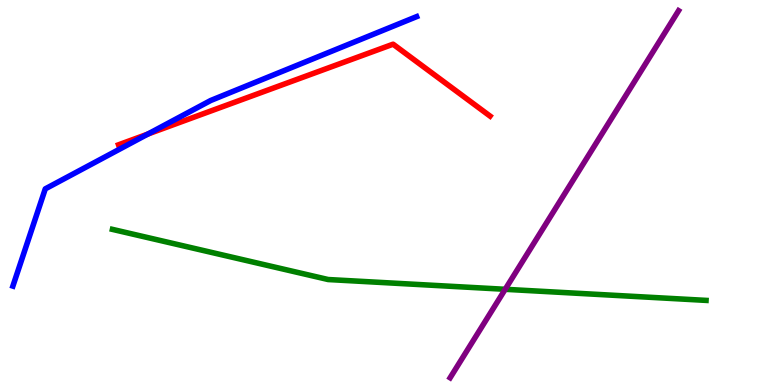[{'lines': ['blue', 'red'], 'intersections': [{'x': 1.91, 'y': 6.52}]}, {'lines': ['green', 'red'], 'intersections': []}, {'lines': ['purple', 'red'], 'intersections': []}, {'lines': ['blue', 'green'], 'intersections': []}, {'lines': ['blue', 'purple'], 'intersections': []}, {'lines': ['green', 'purple'], 'intersections': [{'x': 6.52, 'y': 2.49}]}]